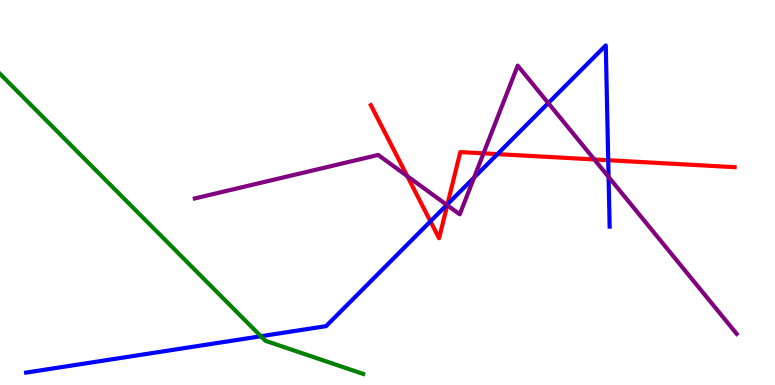[{'lines': ['blue', 'red'], 'intersections': [{'x': 5.55, 'y': 4.25}, {'x': 5.77, 'y': 4.69}, {'x': 6.42, 'y': 6.0}, {'x': 7.85, 'y': 5.84}]}, {'lines': ['green', 'red'], 'intersections': []}, {'lines': ['purple', 'red'], 'intersections': [{'x': 5.25, 'y': 5.43}, {'x': 5.77, 'y': 4.67}, {'x': 6.24, 'y': 6.02}, {'x': 7.67, 'y': 5.86}]}, {'lines': ['blue', 'green'], 'intersections': [{'x': 3.37, 'y': 1.27}]}, {'lines': ['blue', 'purple'], 'intersections': [{'x': 5.77, 'y': 4.68}, {'x': 6.12, 'y': 5.39}, {'x': 7.07, 'y': 7.32}, {'x': 7.85, 'y': 5.4}]}, {'lines': ['green', 'purple'], 'intersections': []}]